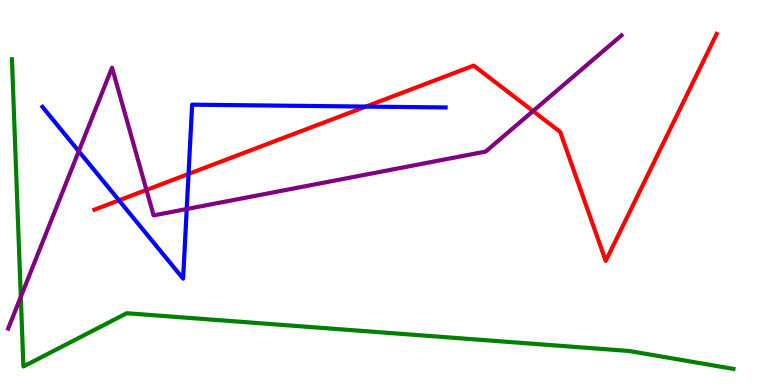[{'lines': ['blue', 'red'], 'intersections': [{'x': 1.54, 'y': 4.8}, {'x': 2.43, 'y': 5.48}, {'x': 4.72, 'y': 7.23}]}, {'lines': ['green', 'red'], 'intersections': []}, {'lines': ['purple', 'red'], 'intersections': [{'x': 1.89, 'y': 5.07}, {'x': 6.88, 'y': 7.11}]}, {'lines': ['blue', 'green'], 'intersections': []}, {'lines': ['blue', 'purple'], 'intersections': [{'x': 1.02, 'y': 6.07}, {'x': 2.41, 'y': 4.57}]}, {'lines': ['green', 'purple'], 'intersections': [{'x': 0.268, 'y': 2.29}]}]